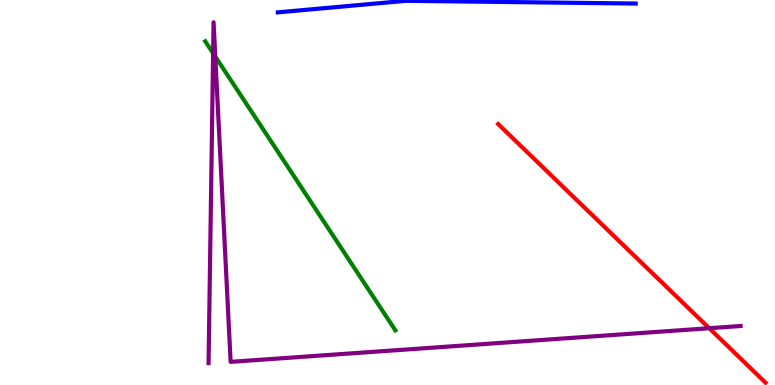[{'lines': ['blue', 'red'], 'intersections': []}, {'lines': ['green', 'red'], 'intersections': []}, {'lines': ['purple', 'red'], 'intersections': [{'x': 9.15, 'y': 1.47}]}, {'lines': ['blue', 'green'], 'intersections': []}, {'lines': ['blue', 'purple'], 'intersections': []}, {'lines': ['green', 'purple'], 'intersections': [{'x': 2.75, 'y': 8.62}, {'x': 2.78, 'y': 8.53}]}]